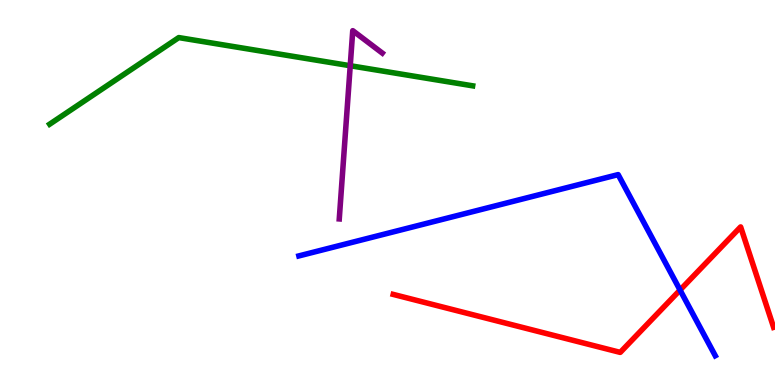[{'lines': ['blue', 'red'], 'intersections': [{'x': 8.77, 'y': 2.47}]}, {'lines': ['green', 'red'], 'intersections': []}, {'lines': ['purple', 'red'], 'intersections': []}, {'lines': ['blue', 'green'], 'intersections': []}, {'lines': ['blue', 'purple'], 'intersections': []}, {'lines': ['green', 'purple'], 'intersections': [{'x': 4.52, 'y': 8.29}]}]